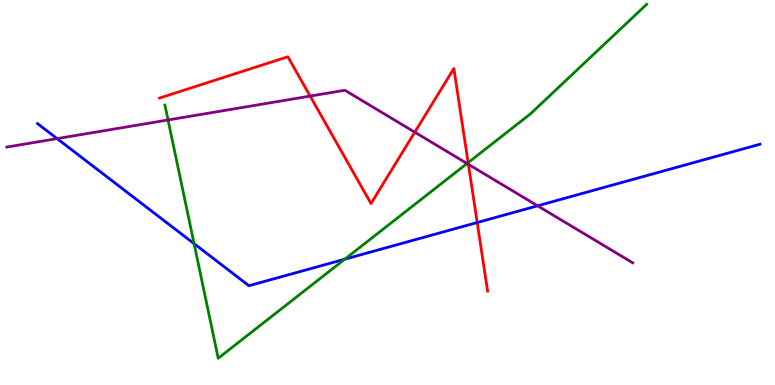[{'lines': ['blue', 'red'], 'intersections': [{'x': 6.16, 'y': 4.22}]}, {'lines': ['green', 'red'], 'intersections': [{'x': 6.04, 'y': 5.78}]}, {'lines': ['purple', 'red'], 'intersections': [{'x': 4.0, 'y': 7.5}, {'x': 5.35, 'y': 6.57}, {'x': 6.04, 'y': 5.73}]}, {'lines': ['blue', 'green'], 'intersections': [{'x': 2.5, 'y': 3.67}, {'x': 4.45, 'y': 3.27}]}, {'lines': ['blue', 'purple'], 'intersections': [{'x': 0.737, 'y': 6.4}, {'x': 6.94, 'y': 4.65}]}, {'lines': ['green', 'purple'], 'intersections': [{'x': 2.17, 'y': 6.88}, {'x': 6.03, 'y': 5.75}]}]